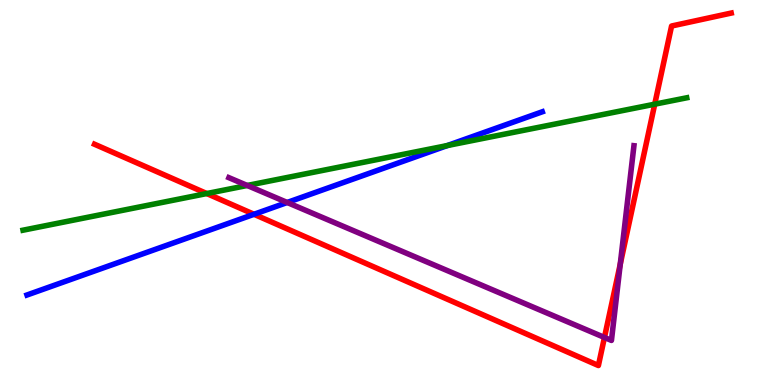[{'lines': ['blue', 'red'], 'intersections': [{'x': 3.28, 'y': 4.43}]}, {'lines': ['green', 'red'], 'intersections': [{'x': 2.67, 'y': 4.97}, {'x': 8.45, 'y': 7.29}]}, {'lines': ['purple', 'red'], 'intersections': [{'x': 7.8, 'y': 1.23}, {'x': 8.0, 'y': 3.14}]}, {'lines': ['blue', 'green'], 'intersections': [{'x': 5.77, 'y': 6.22}]}, {'lines': ['blue', 'purple'], 'intersections': [{'x': 3.71, 'y': 4.74}]}, {'lines': ['green', 'purple'], 'intersections': [{'x': 3.19, 'y': 5.18}]}]